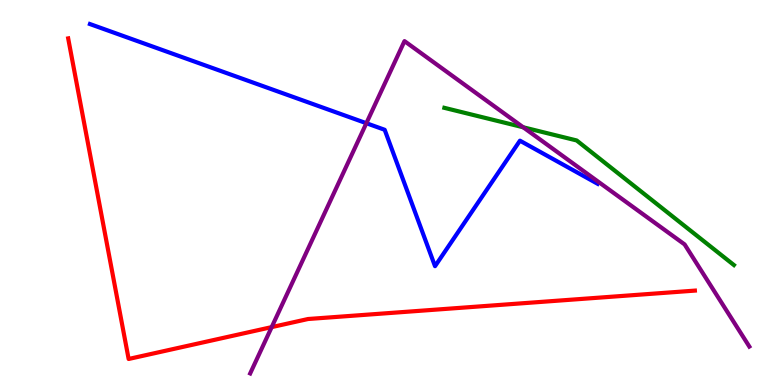[{'lines': ['blue', 'red'], 'intersections': []}, {'lines': ['green', 'red'], 'intersections': []}, {'lines': ['purple', 'red'], 'intersections': [{'x': 3.51, 'y': 1.5}]}, {'lines': ['blue', 'green'], 'intersections': []}, {'lines': ['blue', 'purple'], 'intersections': [{'x': 4.73, 'y': 6.8}]}, {'lines': ['green', 'purple'], 'intersections': [{'x': 6.75, 'y': 6.69}]}]